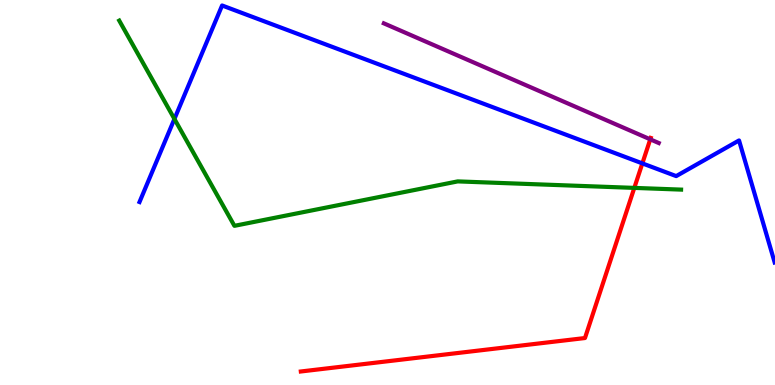[{'lines': ['blue', 'red'], 'intersections': [{'x': 8.29, 'y': 5.76}]}, {'lines': ['green', 'red'], 'intersections': [{'x': 8.18, 'y': 5.12}]}, {'lines': ['purple', 'red'], 'intersections': [{'x': 8.39, 'y': 6.38}]}, {'lines': ['blue', 'green'], 'intersections': [{'x': 2.25, 'y': 6.91}]}, {'lines': ['blue', 'purple'], 'intersections': []}, {'lines': ['green', 'purple'], 'intersections': []}]